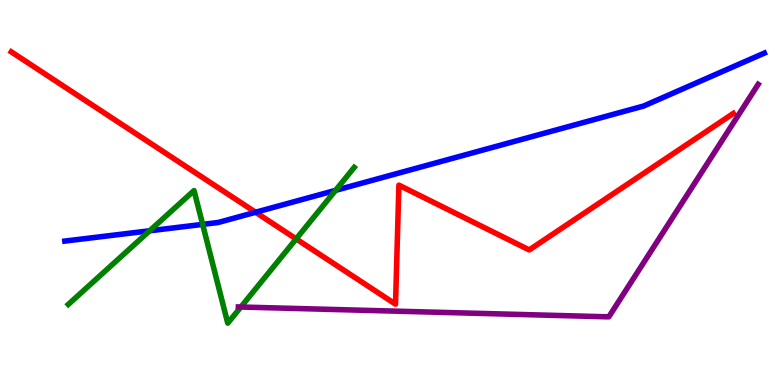[{'lines': ['blue', 'red'], 'intersections': [{'x': 3.3, 'y': 4.49}]}, {'lines': ['green', 'red'], 'intersections': [{'x': 3.82, 'y': 3.79}]}, {'lines': ['purple', 'red'], 'intersections': []}, {'lines': ['blue', 'green'], 'intersections': [{'x': 1.93, 'y': 4.01}, {'x': 2.61, 'y': 4.17}, {'x': 4.33, 'y': 5.06}]}, {'lines': ['blue', 'purple'], 'intersections': []}, {'lines': ['green', 'purple'], 'intersections': [{'x': 3.11, 'y': 2.03}]}]